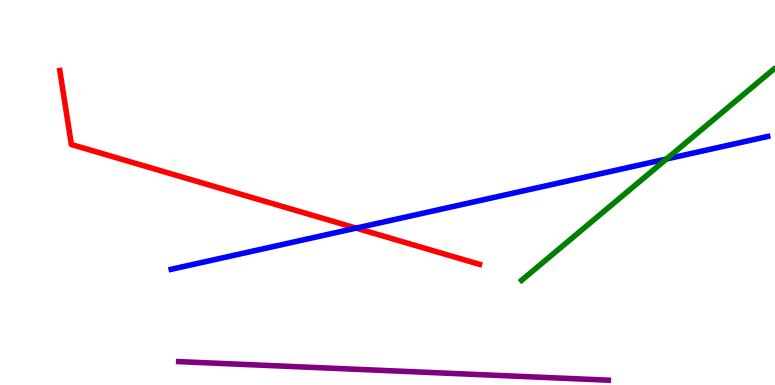[{'lines': ['blue', 'red'], 'intersections': [{'x': 4.6, 'y': 4.08}]}, {'lines': ['green', 'red'], 'intersections': []}, {'lines': ['purple', 'red'], 'intersections': []}, {'lines': ['blue', 'green'], 'intersections': [{'x': 8.6, 'y': 5.87}]}, {'lines': ['blue', 'purple'], 'intersections': []}, {'lines': ['green', 'purple'], 'intersections': []}]